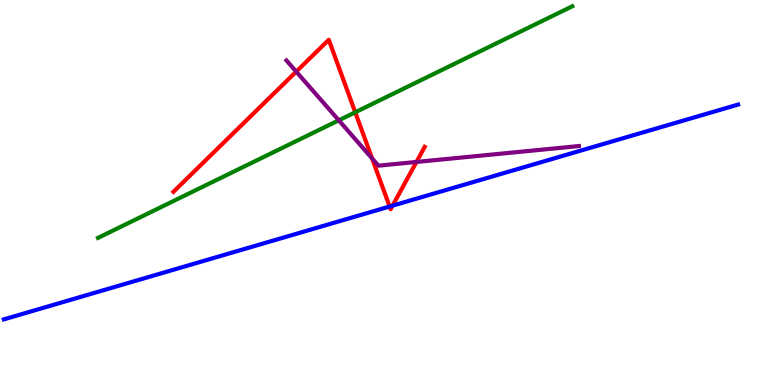[{'lines': ['blue', 'red'], 'intersections': [{'x': 5.03, 'y': 4.64}, {'x': 5.07, 'y': 4.66}]}, {'lines': ['green', 'red'], 'intersections': [{'x': 4.58, 'y': 7.08}]}, {'lines': ['purple', 'red'], 'intersections': [{'x': 3.82, 'y': 8.14}, {'x': 4.8, 'y': 5.89}, {'x': 5.37, 'y': 5.79}]}, {'lines': ['blue', 'green'], 'intersections': []}, {'lines': ['blue', 'purple'], 'intersections': []}, {'lines': ['green', 'purple'], 'intersections': [{'x': 4.37, 'y': 6.88}]}]